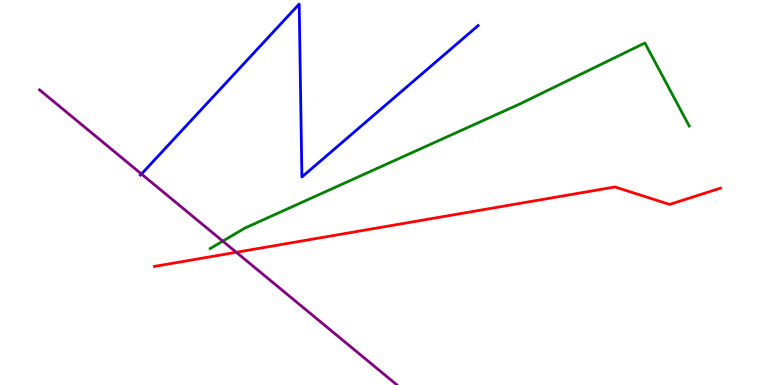[{'lines': ['blue', 'red'], 'intersections': []}, {'lines': ['green', 'red'], 'intersections': []}, {'lines': ['purple', 'red'], 'intersections': [{'x': 3.05, 'y': 3.45}]}, {'lines': ['blue', 'green'], 'intersections': []}, {'lines': ['blue', 'purple'], 'intersections': [{'x': 1.83, 'y': 5.48}]}, {'lines': ['green', 'purple'], 'intersections': [{'x': 2.87, 'y': 3.74}]}]